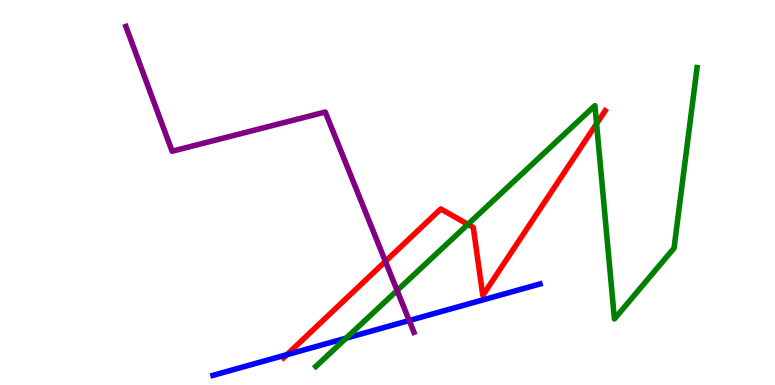[{'lines': ['blue', 'red'], 'intersections': [{'x': 3.7, 'y': 0.787}]}, {'lines': ['green', 'red'], 'intersections': [{'x': 6.04, 'y': 4.17}, {'x': 7.7, 'y': 6.79}]}, {'lines': ['purple', 'red'], 'intersections': [{'x': 4.97, 'y': 3.21}]}, {'lines': ['blue', 'green'], 'intersections': [{'x': 4.47, 'y': 1.22}]}, {'lines': ['blue', 'purple'], 'intersections': [{'x': 5.28, 'y': 1.68}]}, {'lines': ['green', 'purple'], 'intersections': [{'x': 5.12, 'y': 2.45}]}]